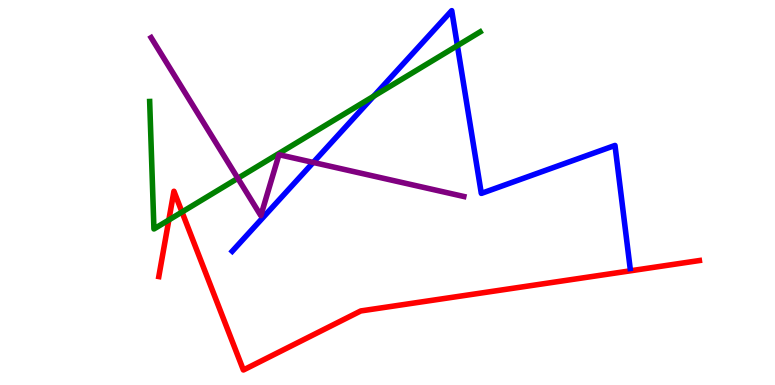[{'lines': ['blue', 'red'], 'intersections': []}, {'lines': ['green', 'red'], 'intersections': [{'x': 2.18, 'y': 4.29}, {'x': 2.35, 'y': 4.49}]}, {'lines': ['purple', 'red'], 'intersections': []}, {'lines': ['blue', 'green'], 'intersections': [{'x': 4.82, 'y': 7.5}, {'x': 5.9, 'y': 8.81}]}, {'lines': ['blue', 'purple'], 'intersections': [{'x': 4.04, 'y': 5.78}]}, {'lines': ['green', 'purple'], 'intersections': [{'x': 3.07, 'y': 5.37}]}]